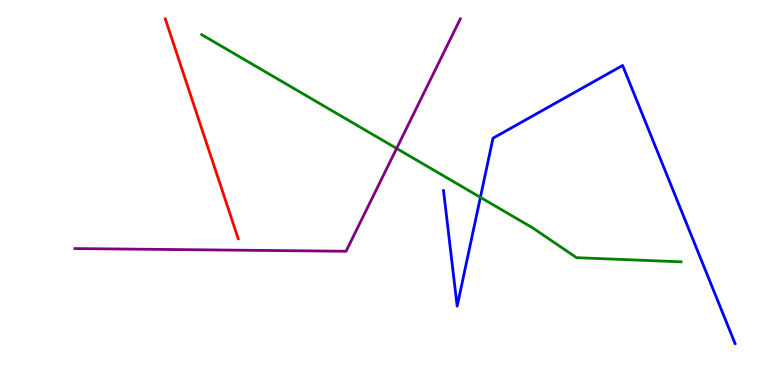[{'lines': ['blue', 'red'], 'intersections': []}, {'lines': ['green', 'red'], 'intersections': []}, {'lines': ['purple', 'red'], 'intersections': []}, {'lines': ['blue', 'green'], 'intersections': [{'x': 6.2, 'y': 4.87}]}, {'lines': ['blue', 'purple'], 'intersections': []}, {'lines': ['green', 'purple'], 'intersections': [{'x': 5.12, 'y': 6.14}]}]